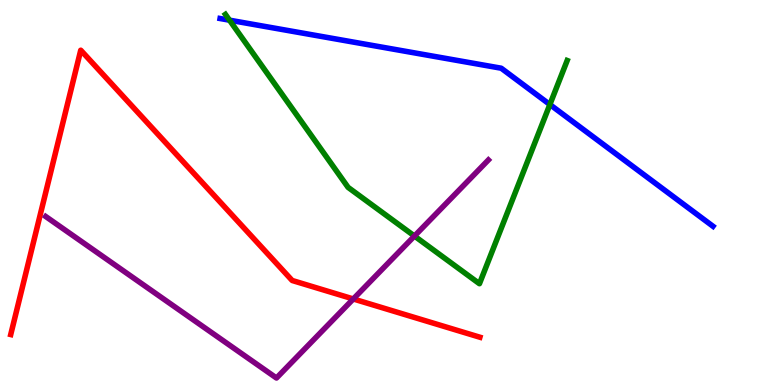[{'lines': ['blue', 'red'], 'intersections': []}, {'lines': ['green', 'red'], 'intersections': []}, {'lines': ['purple', 'red'], 'intersections': [{'x': 4.56, 'y': 2.23}]}, {'lines': ['blue', 'green'], 'intersections': [{'x': 2.96, 'y': 9.48}, {'x': 7.1, 'y': 7.28}]}, {'lines': ['blue', 'purple'], 'intersections': []}, {'lines': ['green', 'purple'], 'intersections': [{'x': 5.35, 'y': 3.87}]}]